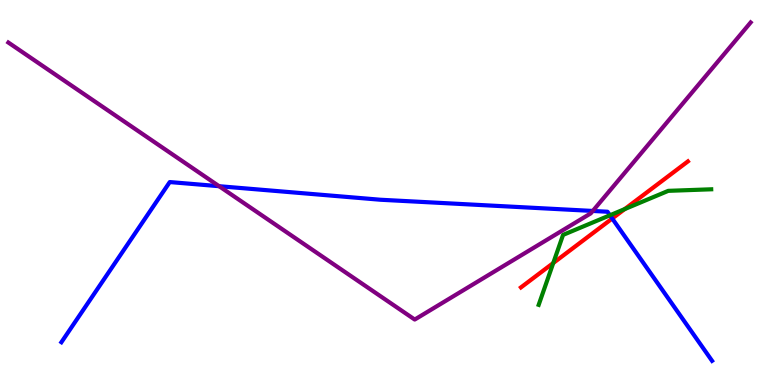[{'lines': ['blue', 'red'], 'intersections': [{'x': 7.9, 'y': 4.32}]}, {'lines': ['green', 'red'], 'intersections': [{'x': 7.14, 'y': 3.17}, {'x': 8.06, 'y': 4.57}]}, {'lines': ['purple', 'red'], 'intersections': []}, {'lines': ['blue', 'green'], 'intersections': [{'x': 7.87, 'y': 4.41}]}, {'lines': ['blue', 'purple'], 'intersections': [{'x': 2.83, 'y': 5.16}, {'x': 7.65, 'y': 4.52}]}, {'lines': ['green', 'purple'], 'intersections': []}]